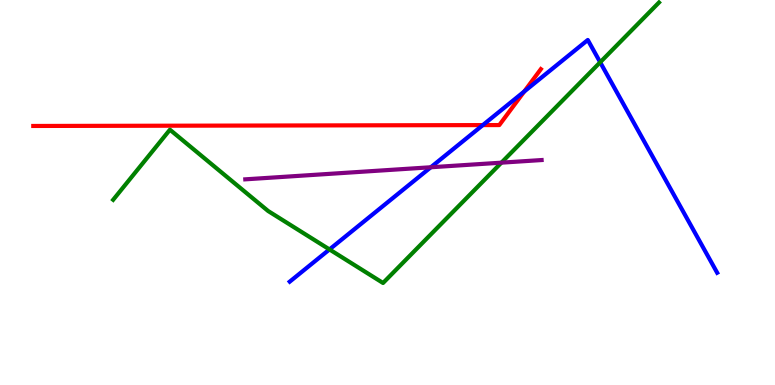[{'lines': ['blue', 'red'], 'intersections': [{'x': 6.23, 'y': 6.75}, {'x': 6.76, 'y': 7.62}]}, {'lines': ['green', 'red'], 'intersections': []}, {'lines': ['purple', 'red'], 'intersections': []}, {'lines': ['blue', 'green'], 'intersections': [{'x': 4.25, 'y': 3.52}, {'x': 7.74, 'y': 8.38}]}, {'lines': ['blue', 'purple'], 'intersections': [{'x': 5.56, 'y': 5.66}]}, {'lines': ['green', 'purple'], 'intersections': [{'x': 6.47, 'y': 5.77}]}]